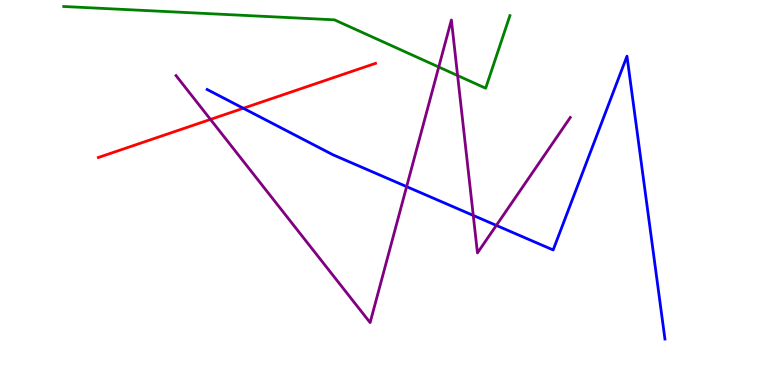[{'lines': ['blue', 'red'], 'intersections': [{'x': 3.14, 'y': 7.19}]}, {'lines': ['green', 'red'], 'intersections': []}, {'lines': ['purple', 'red'], 'intersections': [{'x': 2.72, 'y': 6.9}]}, {'lines': ['blue', 'green'], 'intersections': []}, {'lines': ['blue', 'purple'], 'intersections': [{'x': 5.25, 'y': 5.15}, {'x': 6.11, 'y': 4.4}, {'x': 6.4, 'y': 4.15}]}, {'lines': ['green', 'purple'], 'intersections': [{'x': 5.66, 'y': 8.26}, {'x': 5.9, 'y': 8.04}]}]